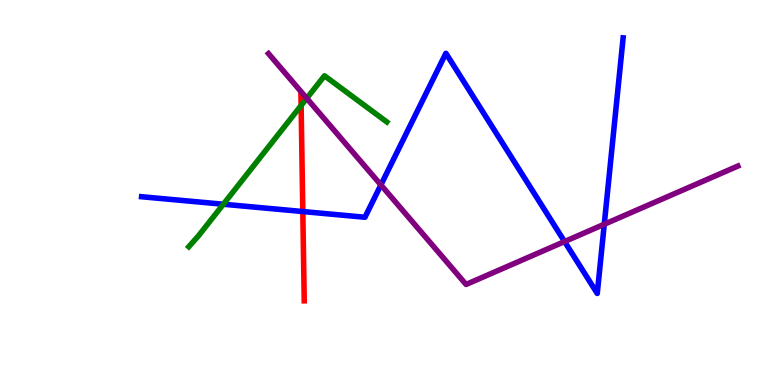[{'lines': ['blue', 'red'], 'intersections': [{'x': 3.91, 'y': 4.51}]}, {'lines': ['green', 'red'], 'intersections': [{'x': 3.89, 'y': 7.26}]}, {'lines': ['purple', 'red'], 'intersections': []}, {'lines': ['blue', 'green'], 'intersections': [{'x': 2.88, 'y': 4.7}]}, {'lines': ['blue', 'purple'], 'intersections': [{'x': 4.91, 'y': 5.2}, {'x': 7.28, 'y': 3.73}, {'x': 7.8, 'y': 4.18}]}, {'lines': ['green', 'purple'], 'intersections': [{'x': 3.96, 'y': 7.45}]}]